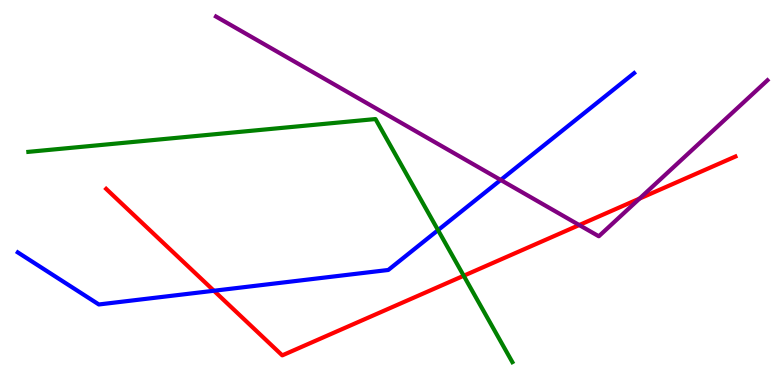[{'lines': ['blue', 'red'], 'intersections': [{'x': 2.76, 'y': 2.45}]}, {'lines': ['green', 'red'], 'intersections': [{'x': 5.98, 'y': 2.84}]}, {'lines': ['purple', 'red'], 'intersections': [{'x': 7.47, 'y': 4.15}, {'x': 8.25, 'y': 4.84}]}, {'lines': ['blue', 'green'], 'intersections': [{'x': 5.65, 'y': 4.02}]}, {'lines': ['blue', 'purple'], 'intersections': [{'x': 6.46, 'y': 5.33}]}, {'lines': ['green', 'purple'], 'intersections': []}]